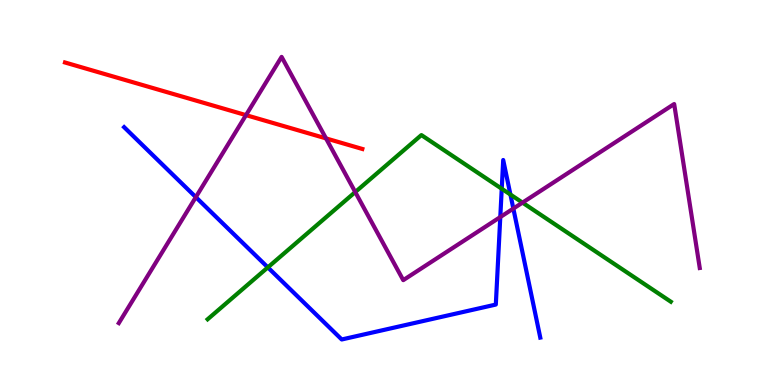[{'lines': ['blue', 'red'], 'intersections': []}, {'lines': ['green', 'red'], 'intersections': []}, {'lines': ['purple', 'red'], 'intersections': [{'x': 3.17, 'y': 7.01}, {'x': 4.21, 'y': 6.41}]}, {'lines': ['blue', 'green'], 'intersections': [{'x': 3.46, 'y': 3.05}, {'x': 6.47, 'y': 5.1}, {'x': 6.59, 'y': 4.95}]}, {'lines': ['blue', 'purple'], 'intersections': [{'x': 2.53, 'y': 4.88}, {'x': 6.46, 'y': 4.36}, {'x': 6.62, 'y': 4.58}]}, {'lines': ['green', 'purple'], 'intersections': [{'x': 4.58, 'y': 5.01}, {'x': 6.74, 'y': 4.74}]}]